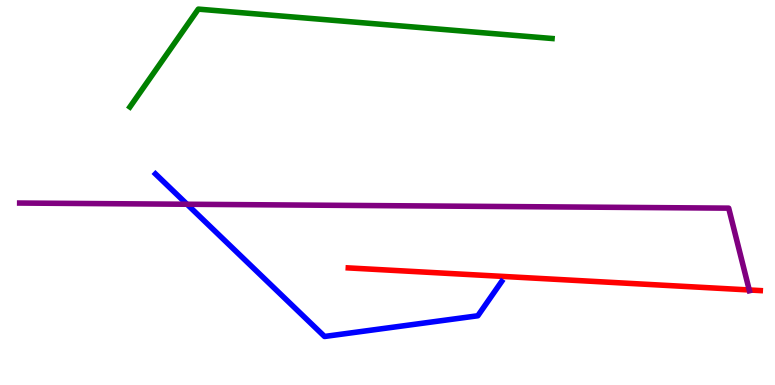[{'lines': ['blue', 'red'], 'intersections': []}, {'lines': ['green', 'red'], 'intersections': []}, {'lines': ['purple', 'red'], 'intersections': [{'x': 9.67, 'y': 2.47}]}, {'lines': ['blue', 'green'], 'intersections': []}, {'lines': ['blue', 'purple'], 'intersections': [{'x': 2.41, 'y': 4.69}]}, {'lines': ['green', 'purple'], 'intersections': []}]